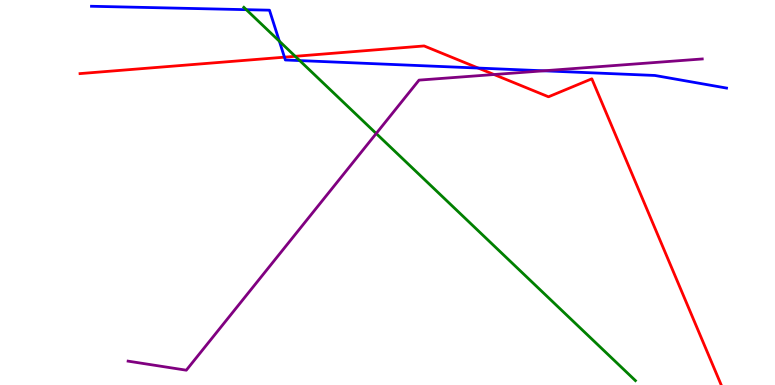[{'lines': ['blue', 'red'], 'intersections': [{'x': 3.67, 'y': 8.51}, {'x': 6.17, 'y': 8.23}]}, {'lines': ['green', 'red'], 'intersections': [{'x': 3.81, 'y': 8.54}]}, {'lines': ['purple', 'red'], 'intersections': [{'x': 6.37, 'y': 8.06}]}, {'lines': ['blue', 'green'], 'intersections': [{'x': 3.18, 'y': 9.75}, {'x': 3.6, 'y': 8.93}, {'x': 3.87, 'y': 8.43}]}, {'lines': ['blue', 'purple'], 'intersections': [{'x': 7.02, 'y': 8.16}]}, {'lines': ['green', 'purple'], 'intersections': [{'x': 4.85, 'y': 6.53}]}]